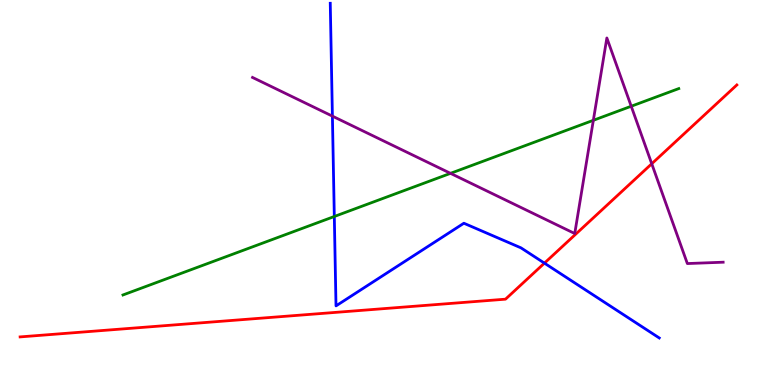[{'lines': ['blue', 'red'], 'intersections': [{'x': 7.02, 'y': 3.17}]}, {'lines': ['green', 'red'], 'intersections': []}, {'lines': ['purple', 'red'], 'intersections': [{'x': 8.41, 'y': 5.75}]}, {'lines': ['blue', 'green'], 'intersections': [{'x': 4.31, 'y': 4.38}]}, {'lines': ['blue', 'purple'], 'intersections': [{'x': 4.29, 'y': 6.98}]}, {'lines': ['green', 'purple'], 'intersections': [{'x': 5.81, 'y': 5.5}, {'x': 7.66, 'y': 6.88}, {'x': 8.14, 'y': 7.24}]}]